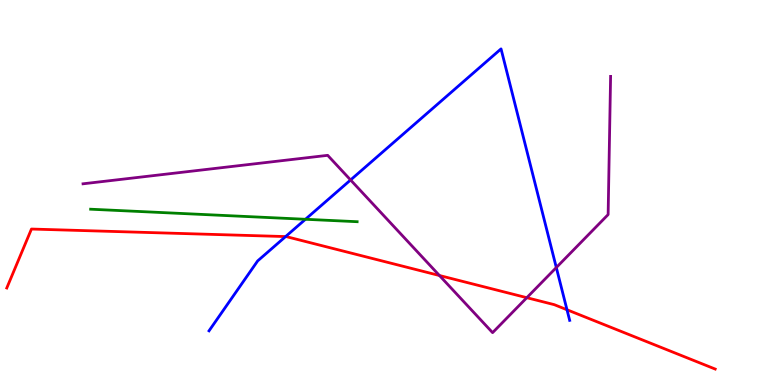[{'lines': ['blue', 'red'], 'intersections': [{'x': 3.69, 'y': 3.86}, {'x': 7.32, 'y': 1.95}]}, {'lines': ['green', 'red'], 'intersections': []}, {'lines': ['purple', 'red'], 'intersections': [{'x': 5.67, 'y': 2.84}, {'x': 6.8, 'y': 2.27}]}, {'lines': ['blue', 'green'], 'intersections': [{'x': 3.94, 'y': 4.3}]}, {'lines': ['blue', 'purple'], 'intersections': [{'x': 4.52, 'y': 5.33}, {'x': 7.18, 'y': 3.05}]}, {'lines': ['green', 'purple'], 'intersections': []}]